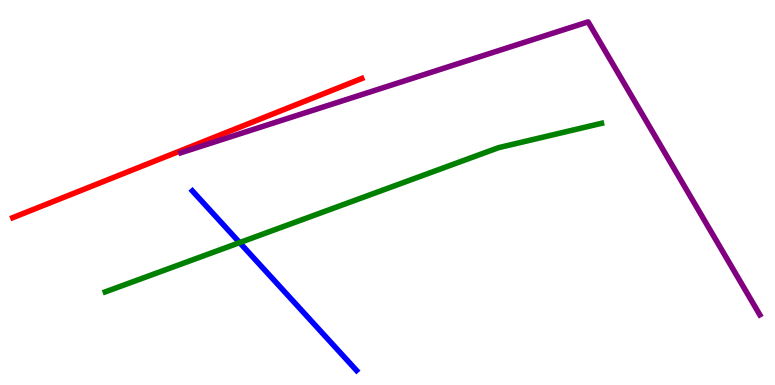[{'lines': ['blue', 'red'], 'intersections': []}, {'lines': ['green', 'red'], 'intersections': []}, {'lines': ['purple', 'red'], 'intersections': []}, {'lines': ['blue', 'green'], 'intersections': [{'x': 3.09, 'y': 3.7}]}, {'lines': ['blue', 'purple'], 'intersections': []}, {'lines': ['green', 'purple'], 'intersections': []}]